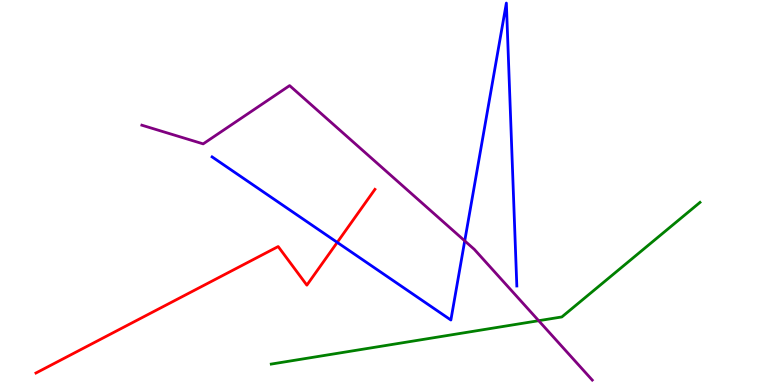[{'lines': ['blue', 'red'], 'intersections': [{'x': 4.35, 'y': 3.7}]}, {'lines': ['green', 'red'], 'intersections': []}, {'lines': ['purple', 'red'], 'intersections': []}, {'lines': ['blue', 'green'], 'intersections': []}, {'lines': ['blue', 'purple'], 'intersections': [{'x': 6.0, 'y': 3.74}]}, {'lines': ['green', 'purple'], 'intersections': [{'x': 6.95, 'y': 1.67}]}]